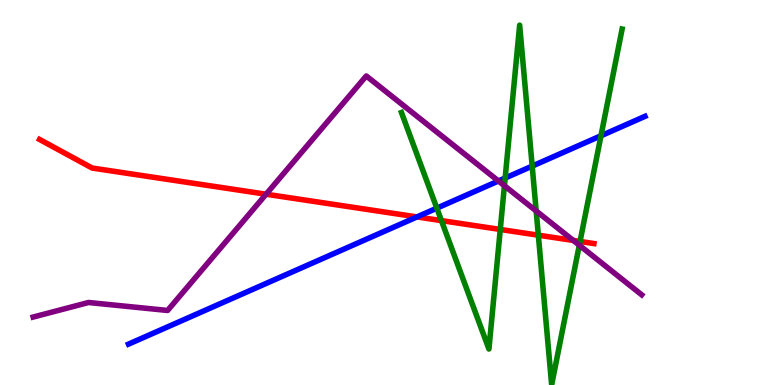[{'lines': ['blue', 'red'], 'intersections': [{'x': 5.38, 'y': 4.37}]}, {'lines': ['green', 'red'], 'intersections': [{'x': 5.7, 'y': 4.27}, {'x': 6.46, 'y': 4.04}, {'x': 6.95, 'y': 3.89}, {'x': 7.48, 'y': 3.73}]}, {'lines': ['purple', 'red'], 'intersections': [{'x': 3.43, 'y': 4.96}, {'x': 7.4, 'y': 3.75}]}, {'lines': ['blue', 'green'], 'intersections': [{'x': 5.64, 'y': 4.59}, {'x': 6.52, 'y': 5.38}, {'x': 6.87, 'y': 5.69}, {'x': 7.75, 'y': 6.47}]}, {'lines': ['blue', 'purple'], 'intersections': [{'x': 6.43, 'y': 5.3}]}, {'lines': ['green', 'purple'], 'intersections': [{'x': 6.51, 'y': 5.18}, {'x': 6.92, 'y': 4.52}, {'x': 7.47, 'y': 3.63}]}]